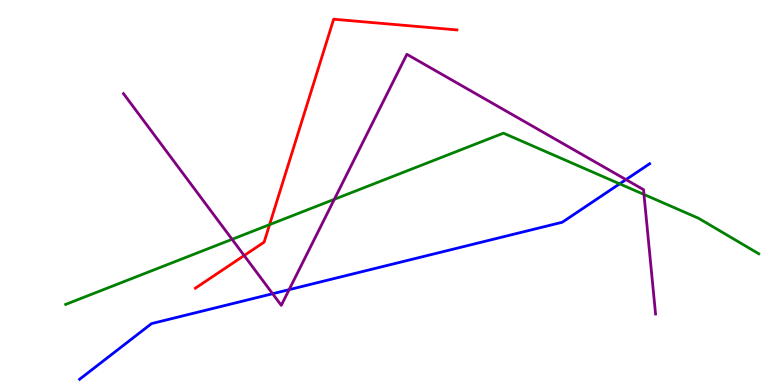[{'lines': ['blue', 'red'], 'intersections': []}, {'lines': ['green', 'red'], 'intersections': [{'x': 3.48, 'y': 4.17}]}, {'lines': ['purple', 'red'], 'intersections': [{'x': 3.15, 'y': 3.36}]}, {'lines': ['blue', 'green'], 'intersections': [{'x': 8.0, 'y': 5.23}]}, {'lines': ['blue', 'purple'], 'intersections': [{'x': 3.52, 'y': 2.37}, {'x': 3.73, 'y': 2.48}, {'x': 8.08, 'y': 5.34}]}, {'lines': ['green', 'purple'], 'intersections': [{'x': 2.99, 'y': 3.78}, {'x': 4.31, 'y': 4.82}, {'x': 8.31, 'y': 4.95}]}]